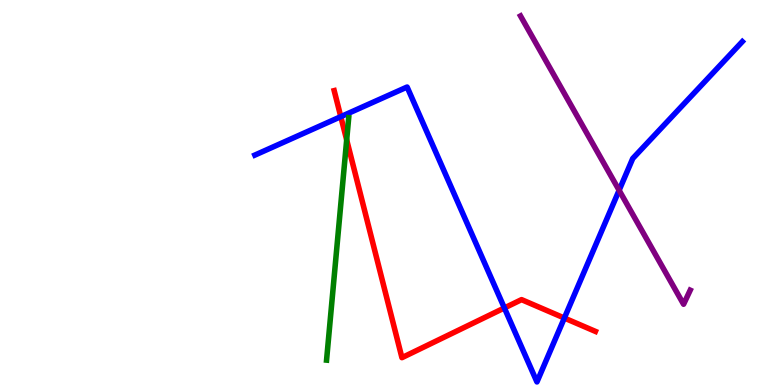[{'lines': ['blue', 'red'], 'intersections': [{'x': 4.4, 'y': 6.97}, {'x': 6.51, 'y': 2.0}, {'x': 7.28, 'y': 1.74}]}, {'lines': ['green', 'red'], 'intersections': [{'x': 4.47, 'y': 6.37}]}, {'lines': ['purple', 'red'], 'intersections': []}, {'lines': ['blue', 'green'], 'intersections': []}, {'lines': ['blue', 'purple'], 'intersections': [{'x': 7.99, 'y': 5.06}]}, {'lines': ['green', 'purple'], 'intersections': []}]